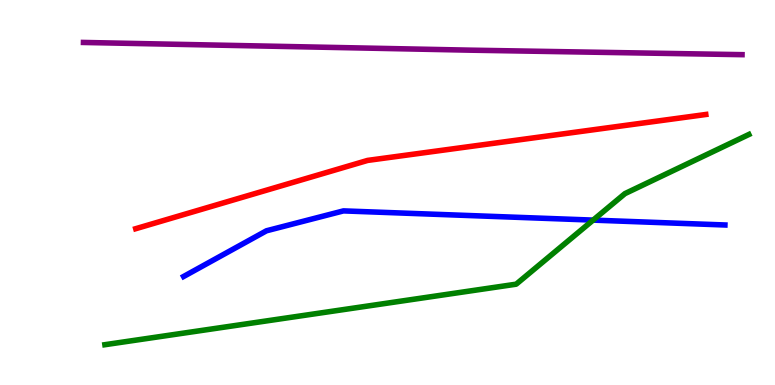[{'lines': ['blue', 'red'], 'intersections': []}, {'lines': ['green', 'red'], 'intersections': []}, {'lines': ['purple', 'red'], 'intersections': []}, {'lines': ['blue', 'green'], 'intersections': [{'x': 7.65, 'y': 4.28}]}, {'lines': ['blue', 'purple'], 'intersections': []}, {'lines': ['green', 'purple'], 'intersections': []}]